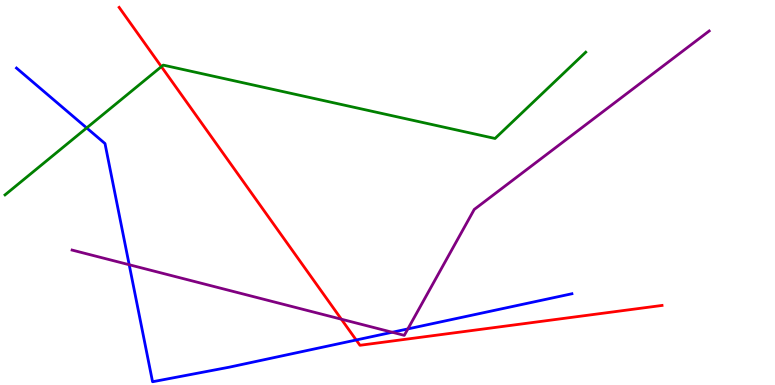[{'lines': ['blue', 'red'], 'intersections': [{'x': 4.6, 'y': 1.17}]}, {'lines': ['green', 'red'], 'intersections': [{'x': 2.08, 'y': 8.27}]}, {'lines': ['purple', 'red'], 'intersections': [{'x': 4.4, 'y': 1.71}]}, {'lines': ['blue', 'green'], 'intersections': [{'x': 1.12, 'y': 6.68}]}, {'lines': ['blue', 'purple'], 'intersections': [{'x': 1.67, 'y': 3.12}, {'x': 5.06, 'y': 1.37}, {'x': 5.26, 'y': 1.46}]}, {'lines': ['green', 'purple'], 'intersections': []}]